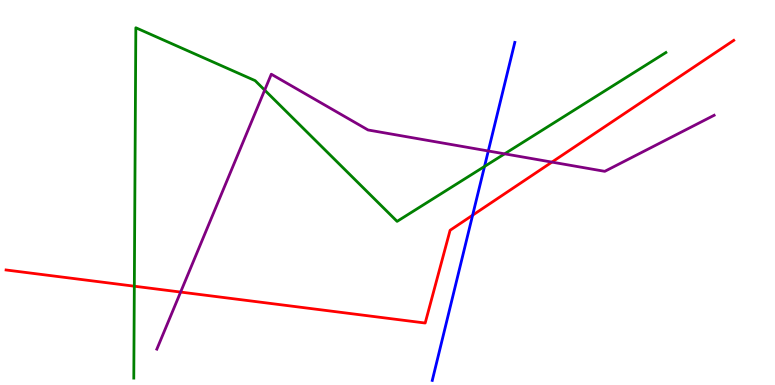[{'lines': ['blue', 'red'], 'intersections': [{'x': 6.1, 'y': 4.41}]}, {'lines': ['green', 'red'], 'intersections': [{'x': 1.73, 'y': 2.57}]}, {'lines': ['purple', 'red'], 'intersections': [{'x': 2.33, 'y': 2.41}, {'x': 7.12, 'y': 5.79}]}, {'lines': ['blue', 'green'], 'intersections': [{'x': 6.25, 'y': 5.68}]}, {'lines': ['blue', 'purple'], 'intersections': [{'x': 6.3, 'y': 6.08}]}, {'lines': ['green', 'purple'], 'intersections': [{'x': 3.42, 'y': 7.66}, {'x': 6.51, 'y': 6.0}]}]